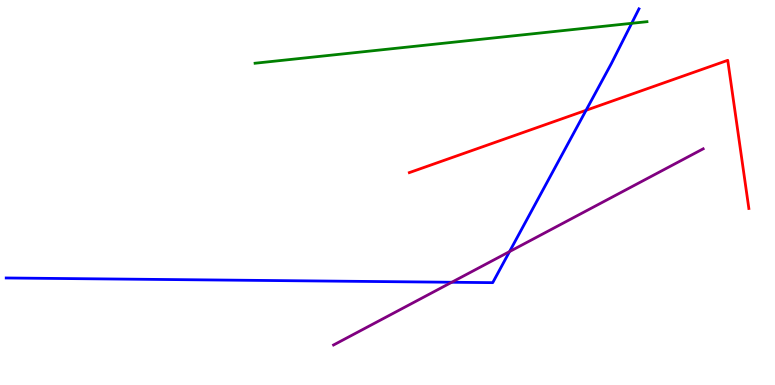[{'lines': ['blue', 'red'], 'intersections': [{'x': 7.56, 'y': 7.14}]}, {'lines': ['green', 'red'], 'intersections': []}, {'lines': ['purple', 'red'], 'intersections': []}, {'lines': ['blue', 'green'], 'intersections': [{'x': 8.15, 'y': 9.39}]}, {'lines': ['blue', 'purple'], 'intersections': [{'x': 5.83, 'y': 2.67}, {'x': 6.57, 'y': 3.47}]}, {'lines': ['green', 'purple'], 'intersections': []}]